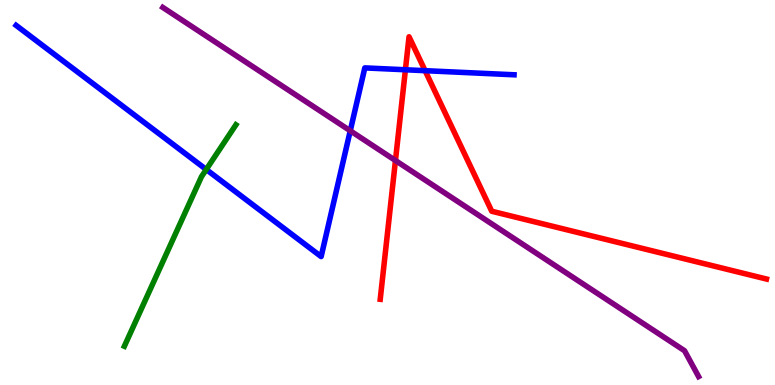[{'lines': ['blue', 'red'], 'intersections': [{'x': 5.23, 'y': 8.19}, {'x': 5.49, 'y': 8.16}]}, {'lines': ['green', 'red'], 'intersections': []}, {'lines': ['purple', 'red'], 'intersections': [{'x': 5.1, 'y': 5.83}]}, {'lines': ['blue', 'green'], 'intersections': [{'x': 2.66, 'y': 5.6}]}, {'lines': ['blue', 'purple'], 'intersections': [{'x': 4.52, 'y': 6.6}]}, {'lines': ['green', 'purple'], 'intersections': []}]